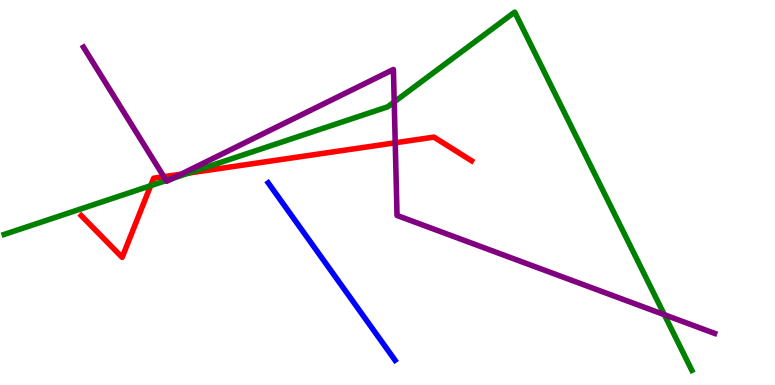[{'lines': ['blue', 'red'], 'intersections': []}, {'lines': ['green', 'red'], 'intersections': [{'x': 1.94, 'y': 5.18}, {'x': 2.43, 'y': 5.5}]}, {'lines': ['purple', 'red'], 'intersections': [{'x': 2.11, 'y': 5.41}, {'x': 2.34, 'y': 5.48}, {'x': 5.1, 'y': 6.29}]}, {'lines': ['blue', 'green'], 'intersections': []}, {'lines': ['blue', 'purple'], 'intersections': []}, {'lines': ['green', 'purple'], 'intersections': [{'x': 2.14, 'y': 5.31}, {'x': 2.23, 'y': 5.37}, {'x': 5.09, 'y': 7.35}, {'x': 8.57, 'y': 1.83}]}]